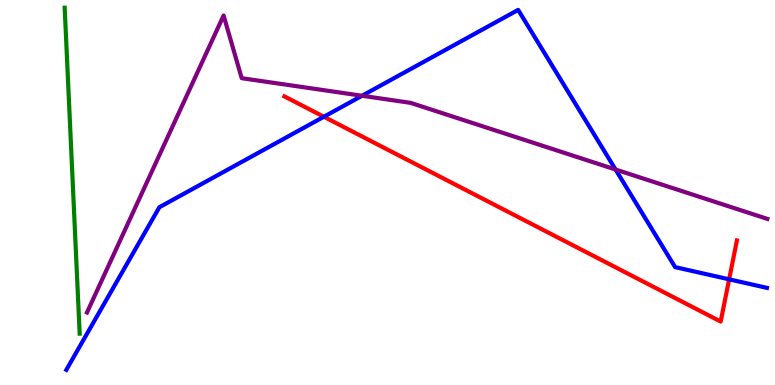[{'lines': ['blue', 'red'], 'intersections': [{'x': 4.18, 'y': 6.97}, {'x': 9.41, 'y': 2.74}]}, {'lines': ['green', 'red'], 'intersections': []}, {'lines': ['purple', 'red'], 'intersections': []}, {'lines': ['blue', 'green'], 'intersections': []}, {'lines': ['blue', 'purple'], 'intersections': [{'x': 4.67, 'y': 7.51}, {'x': 7.94, 'y': 5.6}]}, {'lines': ['green', 'purple'], 'intersections': []}]